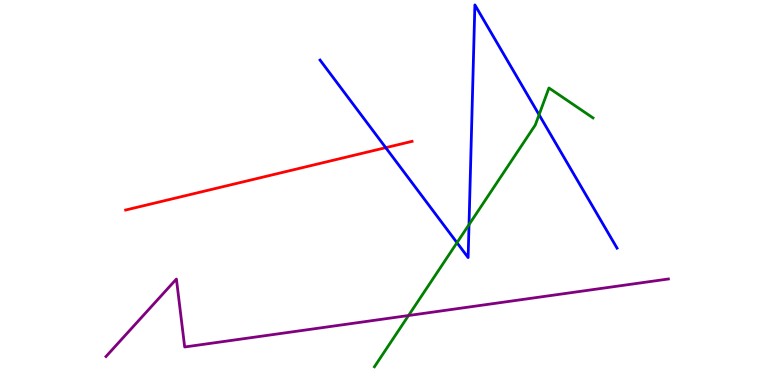[{'lines': ['blue', 'red'], 'intersections': [{'x': 4.98, 'y': 6.16}]}, {'lines': ['green', 'red'], 'intersections': []}, {'lines': ['purple', 'red'], 'intersections': []}, {'lines': ['blue', 'green'], 'intersections': [{'x': 5.9, 'y': 3.7}, {'x': 6.05, 'y': 4.17}, {'x': 6.96, 'y': 7.02}]}, {'lines': ['blue', 'purple'], 'intersections': []}, {'lines': ['green', 'purple'], 'intersections': [{'x': 5.27, 'y': 1.8}]}]